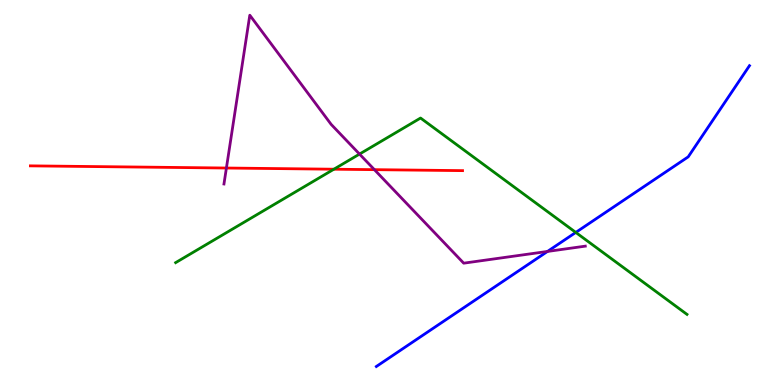[{'lines': ['blue', 'red'], 'intersections': []}, {'lines': ['green', 'red'], 'intersections': [{'x': 4.31, 'y': 5.6}]}, {'lines': ['purple', 'red'], 'intersections': [{'x': 2.92, 'y': 5.64}, {'x': 4.83, 'y': 5.59}]}, {'lines': ['blue', 'green'], 'intersections': [{'x': 7.43, 'y': 3.96}]}, {'lines': ['blue', 'purple'], 'intersections': [{'x': 7.06, 'y': 3.47}]}, {'lines': ['green', 'purple'], 'intersections': [{'x': 4.64, 'y': 6.0}]}]